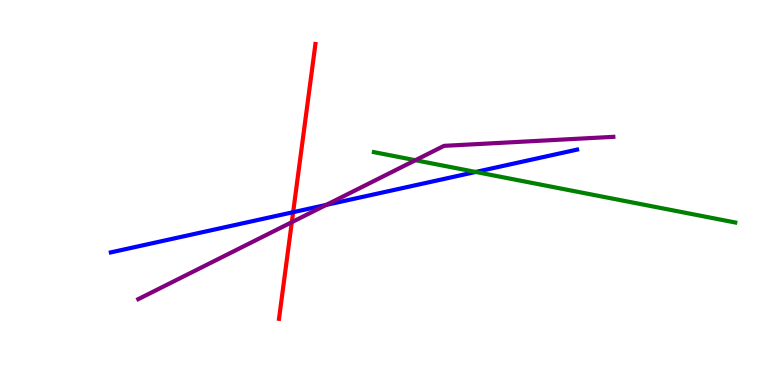[{'lines': ['blue', 'red'], 'intersections': [{'x': 3.78, 'y': 4.49}]}, {'lines': ['green', 'red'], 'intersections': []}, {'lines': ['purple', 'red'], 'intersections': [{'x': 3.77, 'y': 4.23}]}, {'lines': ['blue', 'green'], 'intersections': [{'x': 6.14, 'y': 5.53}]}, {'lines': ['blue', 'purple'], 'intersections': [{'x': 4.21, 'y': 4.68}]}, {'lines': ['green', 'purple'], 'intersections': [{'x': 5.36, 'y': 5.84}]}]